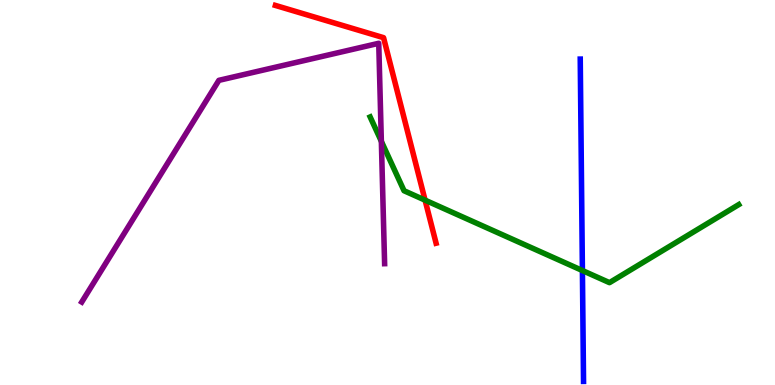[{'lines': ['blue', 'red'], 'intersections': []}, {'lines': ['green', 'red'], 'intersections': [{'x': 5.48, 'y': 4.8}]}, {'lines': ['purple', 'red'], 'intersections': []}, {'lines': ['blue', 'green'], 'intersections': [{'x': 7.51, 'y': 2.97}]}, {'lines': ['blue', 'purple'], 'intersections': []}, {'lines': ['green', 'purple'], 'intersections': [{'x': 4.92, 'y': 6.33}]}]